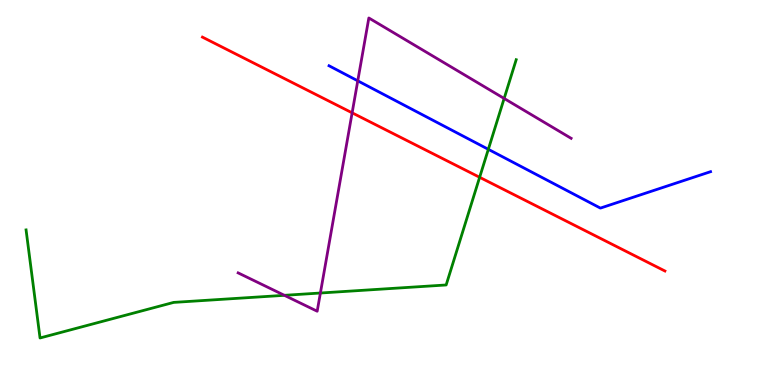[{'lines': ['blue', 'red'], 'intersections': []}, {'lines': ['green', 'red'], 'intersections': [{'x': 6.19, 'y': 5.39}]}, {'lines': ['purple', 'red'], 'intersections': [{'x': 4.54, 'y': 7.07}]}, {'lines': ['blue', 'green'], 'intersections': [{'x': 6.3, 'y': 6.12}]}, {'lines': ['blue', 'purple'], 'intersections': [{'x': 4.62, 'y': 7.9}]}, {'lines': ['green', 'purple'], 'intersections': [{'x': 3.67, 'y': 2.33}, {'x': 4.13, 'y': 2.39}, {'x': 6.51, 'y': 7.44}]}]